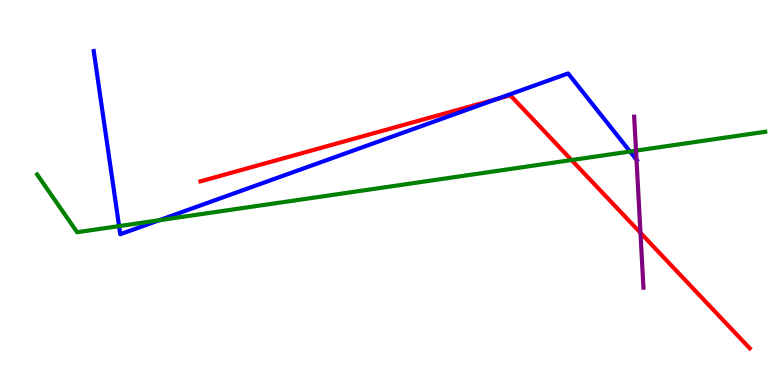[{'lines': ['blue', 'red'], 'intersections': [{'x': 6.41, 'y': 7.43}]}, {'lines': ['green', 'red'], 'intersections': [{'x': 7.38, 'y': 5.84}]}, {'lines': ['purple', 'red'], 'intersections': [{'x': 8.26, 'y': 3.95}]}, {'lines': ['blue', 'green'], 'intersections': [{'x': 1.54, 'y': 4.13}, {'x': 2.05, 'y': 4.28}, {'x': 8.13, 'y': 6.06}]}, {'lines': ['blue', 'purple'], 'intersections': [{'x': 8.21, 'y': 5.85}]}, {'lines': ['green', 'purple'], 'intersections': [{'x': 8.21, 'y': 6.09}]}]